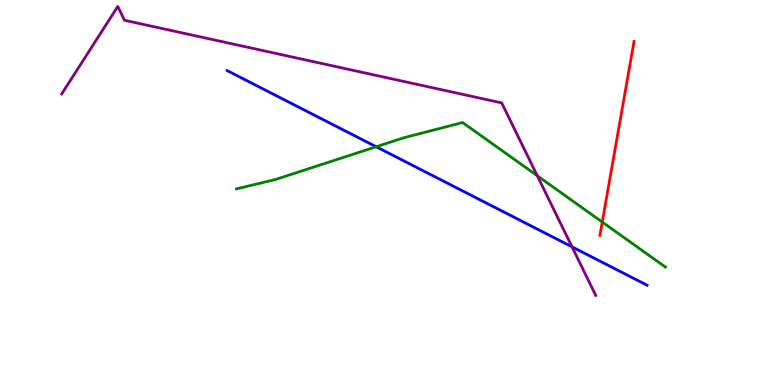[{'lines': ['blue', 'red'], 'intersections': []}, {'lines': ['green', 'red'], 'intersections': [{'x': 7.77, 'y': 4.23}]}, {'lines': ['purple', 'red'], 'intersections': []}, {'lines': ['blue', 'green'], 'intersections': [{'x': 4.85, 'y': 6.19}]}, {'lines': ['blue', 'purple'], 'intersections': [{'x': 7.38, 'y': 3.59}]}, {'lines': ['green', 'purple'], 'intersections': [{'x': 6.93, 'y': 5.44}]}]